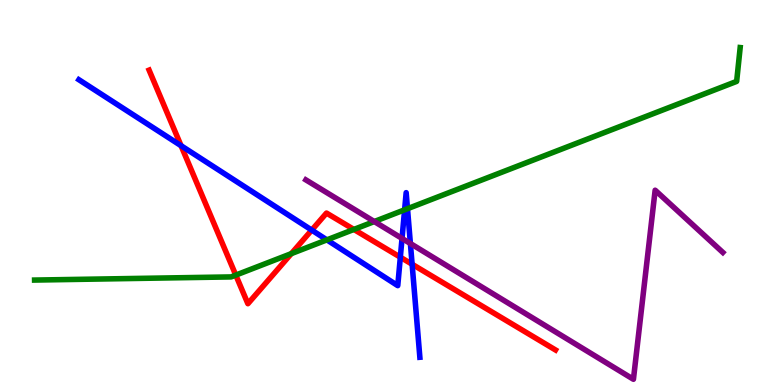[{'lines': ['blue', 'red'], 'intersections': [{'x': 2.34, 'y': 6.22}, {'x': 4.02, 'y': 4.02}, {'x': 5.17, 'y': 3.32}, {'x': 5.32, 'y': 3.14}]}, {'lines': ['green', 'red'], 'intersections': [{'x': 3.04, 'y': 2.85}, {'x': 3.76, 'y': 3.41}, {'x': 4.57, 'y': 4.04}]}, {'lines': ['purple', 'red'], 'intersections': []}, {'lines': ['blue', 'green'], 'intersections': [{'x': 4.22, 'y': 3.77}, {'x': 5.22, 'y': 4.55}, {'x': 5.26, 'y': 4.58}]}, {'lines': ['blue', 'purple'], 'intersections': [{'x': 5.19, 'y': 3.81}, {'x': 5.3, 'y': 3.67}]}, {'lines': ['green', 'purple'], 'intersections': [{'x': 4.83, 'y': 4.25}]}]